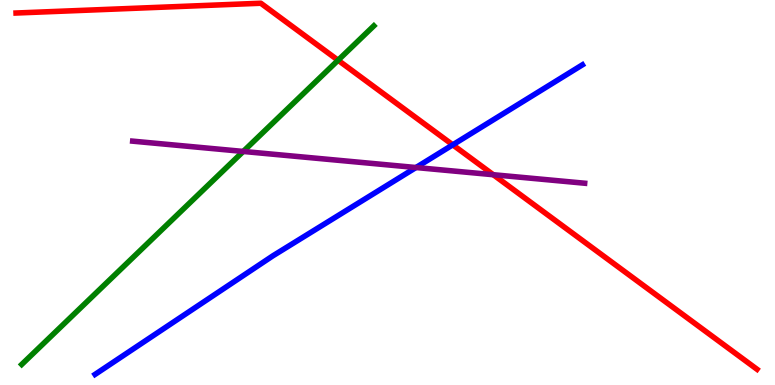[{'lines': ['blue', 'red'], 'intersections': [{'x': 5.84, 'y': 6.24}]}, {'lines': ['green', 'red'], 'intersections': [{'x': 4.36, 'y': 8.44}]}, {'lines': ['purple', 'red'], 'intersections': [{'x': 6.36, 'y': 5.46}]}, {'lines': ['blue', 'green'], 'intersections': []}, {'lines': ['blue', 'purple'], 'intersections': [{'x': 5.37, 'y': 5.65}]}, {'lines': ['green', 'purple'], 'intersections': [{'x': 3.14, 'y': 6.07}]}]